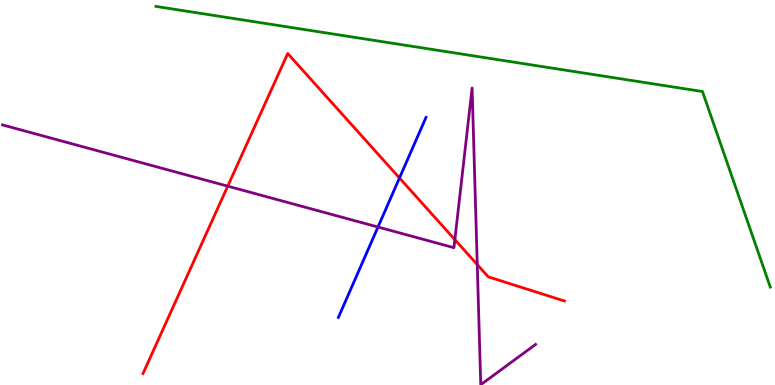[{'lines': ['blue', 'red'], 'intersections': [{'x': 5.15, 'y': 5.38}]}, {'lines': ['green', 'red'], 'intersections': []}, {'lines': ['purple', 'red'], 'intersections': [{'x': 2.94, 'y': 5.16}, {'x': 5.87, 'y': 3.78}, {'x': 6.16, 'y': 3.13}]}, {'lines': ['blue', 'green'], 'intersections': []}, {'lines': ['blue', 'purple'], 'intersections': [{'x': 4.88, 'y': 4.1}]}, {'lines': ['green', 'purple'], 'intersections': []}]